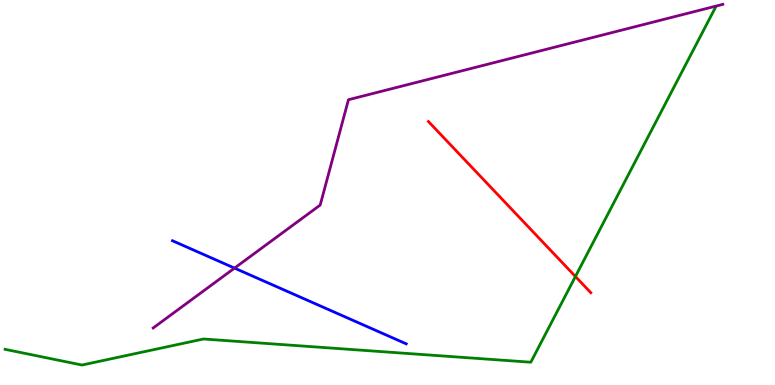[{'lines': ['blue', 'red'], 'intersections': []}, {'lines': ['green', 'red'], 'intersections': [{'x': 7.42, 'y': 2.82}]}, {'lines': ['purple', 'red'], 'intersections': []}, {'lines': ['blue', 'green'], 'intersections': []}, {'lines': ['blue', 'purple'], 'intersections': [{'x': 3.03, 'y': 3.04}]}, {'lines': ['green', 'purple'], 'intersections': []}]